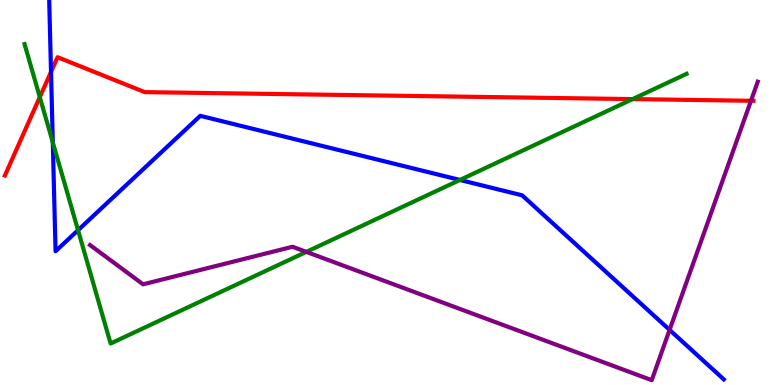[{'lines': ['blue', 'red'], 'intersections': [{'x': 0.658, 'y': 8.13}]}, {'lines': ['green', 'red'], 'intersections': [{'x': 0.513, 'y': 7.48}, {'x': 8.16, 'y': 7.43}]}, {'lines': ['purple', 'red'], 'intersections': [{'x': 9.69, 'y': 7.38}]}, {'lines': ['blue', 'green'], 'intersections': [{'x': 0.681, 'y': 6.3}, {'x': 1.01, 'y': 4.02}, {'x': 5.93, 'y': 5.33}]}, {'lines': ['blue', 'purple'], 'intersections': [{'x': 8.64, 'y': 1.43}]}, {'lines': ['green', 'purple'], 'intersections': [{'x': 3.95, 'y': 3.46}]}]